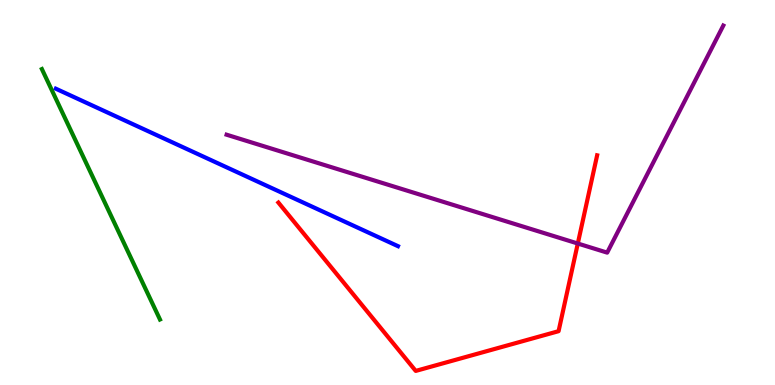[{'lines': ['blue', 'red'], 'intersections': []}, {'lines': ['green', 'red'], 'intersections': []}, {'lines': ['purple', 'red'], 'intersections': [{'x': 7.46, 'y': 3.67}]}, {'lines': ['blue', 'green'], 'intersections': []}, {'lines': ['blue', 'purple'], 'intersections': []}, {'lines': ['green', 'purple'], 'intersections': []}]